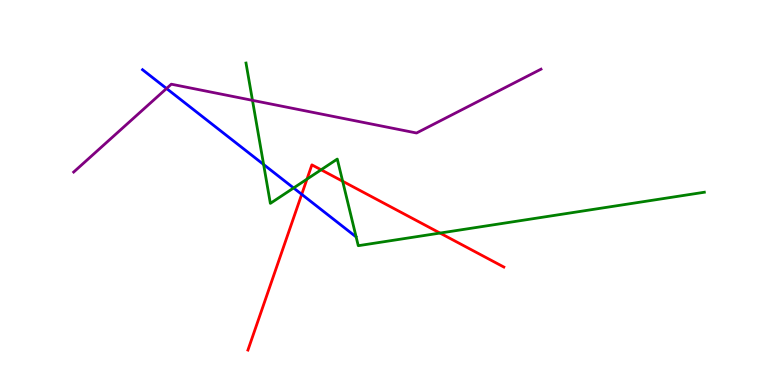[{'lines': ['blue', 'red'], 'intersections': [{'x': 3.89, 'y': 4.95}]}, {'lines': ['green', 'red'], 'intersections': [{'x': 3.96, 'y': 5.35}, {'x': 4.14, 'y': 5.59}, {'x': 4.42, 'y': 5.29}, {'x': 5.68, 'y': 3.95}]}, {'lines': ['purple', 'red'], 'intersections': []}, {'lines': ['blue', 'green'], 'intersections': [{'x': 3.4, 'y': 5.73}, {'x': 3.79, 'y': 5.12}]}, {'lines': ['blue', 'purple'], 'intersections': [{'x': 2.15, 'y': 7.7}]}, {'lines': ['green', 'purple'], 'intersections': [{'x': 3.26, 'y': 7.39}]}]